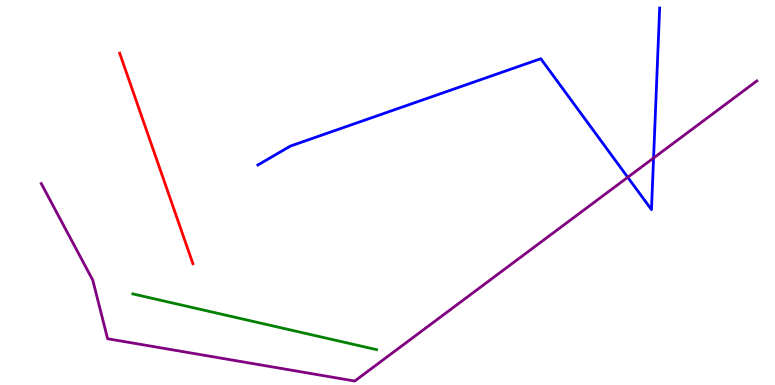[{'lines': ['blue', 'red'], 'intersections': []}, {'lines': ['green', 'red'], 'intersections': []}, {'lines': ['purple', 'red'], 'intersections': []}, {'lines': ['blue', 'green'], 'intersections': []}, {'lines': ['blue', 'purple'], 'intersections': [{'x': 8.1, 'y': 5.4}, {'x': 8.43, 'y': 5.9}]}, {'lines': ['green', 'purple'], 'intersections': []}]